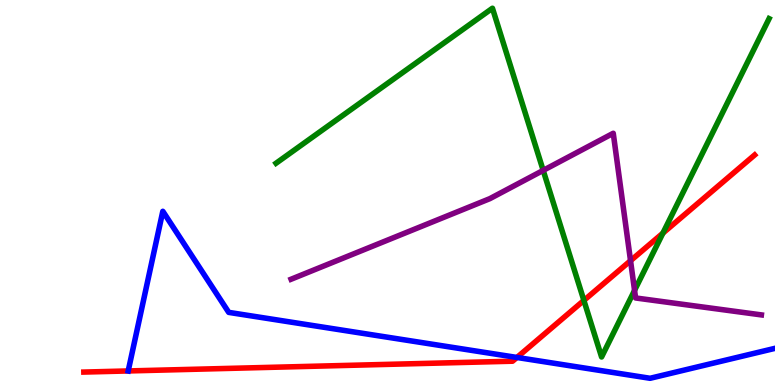[{'lines': ['blue', 'red'], 'intersections': [{'x': 1.65, 'y': 0.365}, {'x': 6.67, 'y': 0.715}]}, {'lines': ['green', 'red'], 'intersections': [{'x': 7.53, 'y': 2.2}, {'x': 8.55, 'y': 3.94}]}, {'lines': ['purple', 'red'], 'intersections': [{'x': 8.14, 'y': 3.23}]}, {'lines': ['blue', 'green'], 'intersections': []}, {'lines': ['blue', 'purple'], 'intersections': []}, {'lines': ['green', 'purple'], 'intersections': [{'x': 7.01, 'y': 5.57}, {'x': 8.19, 'y': 2.46}]}]